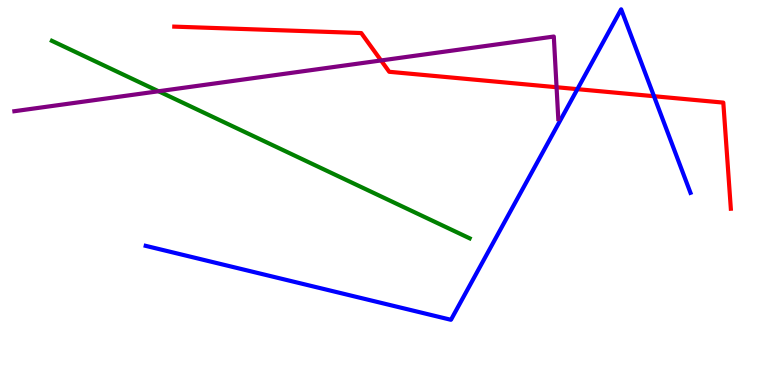[{'lines': ['blue', 'red'], 'intersections': [{'x': 7.45, 'y': 7.68}, {'x': 8.44, 'y': 7.5}]}, {'lines': ['green', 'red'], 'intersections': []}, {'lines': ['purple', 'red'], 'intersections': [{'x': 4.92, 'y': 8.43}, {'x': 7.18, 'y': 7.73}]}, {'lines': ['blue', 'green'], 'intersections': []}, {'lines': ['blue', 'purple'], 'intersections': []}, {'lines': ['green', 'purple'], 'intersections': [{'x': 2.05, 'y': 7.63}]}]